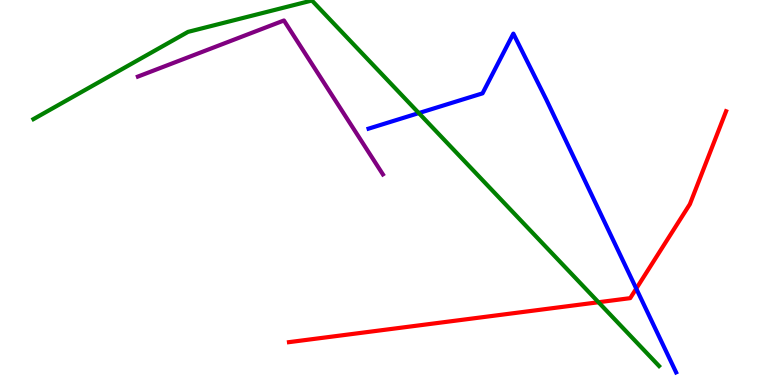[{'lines': ['blue', 'red'], 'intersections': [{'x': 8.21, 'y': 2.5}]}, {'lines': ['green', 'red'], 'intersections': [{'x': 7.72, 'y': 2.15}]}, {'lines': ['purple', 'red'], 'intersections': []}, {'lines': ['blue', 'green'], 'intersections': [{'x': 5.4, 'y': 7.06}]}, {'lines': ['blue', 'purple'], 'intersections': []}, {'lines': ['green', 'purple'], 'intersections': []}]